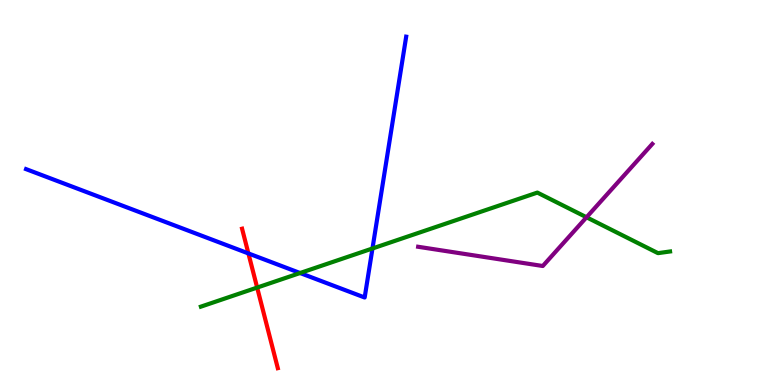[{'lines': ['blue', 'red'], 'intersections': [{'x': 3.21, 'y': 3.42}]}, {'lines': ['green', 'red'], 'intersections': [{'x': 3.32, 'y': 2.53}]}, {'lines': ['purple', 'red'], 'intersections': []}, {'lines': ['blue', 'green'], 'intersections': [{'x': 3.87, 'y': 2.91}, {'x': 4.81, 'y': 3.55}]}, {'lines': ['blue', 'purple'], 'intersections': []}, {'lines': ['green', 'purple'], 'intersections': [{'x': 7.57, 'y': 4.36}]}]